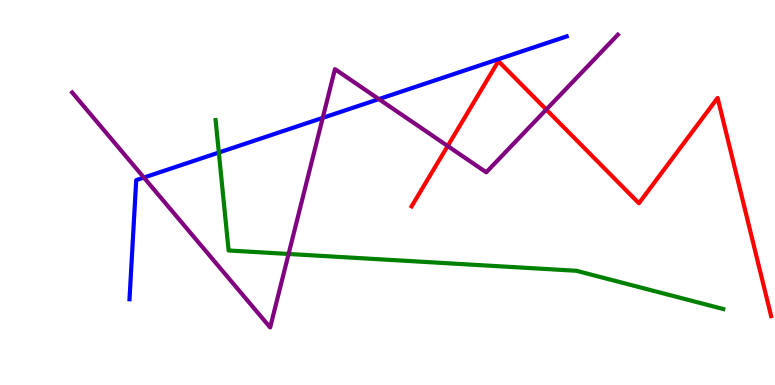[{'lines': ['blue', 'red'], 'intersections': []}, {'lines': ['green', 'red'], 'intersections': []}, {'lines': ['purple', 'red'], 'intersections': [{'x': 5.78, 'y': 6.21}, {'x': 7.05, 'y': 7.15}]}, {'lines': ['blue', 'green'], 'intersections': [{'x': 2.82, 'y': 6.04}]}, {'lines': ['blue', 'purple'], 'intersections': [{'x': 1.86, 'y': 5.39}, {'x': 4.16, 'y': 6.94}, {'x': 4.89, 'y': 7.43}]}, {'lines': ['green', 'purple'], 'intersections': [{'x': 3.72, 'y': 3.4}]}]